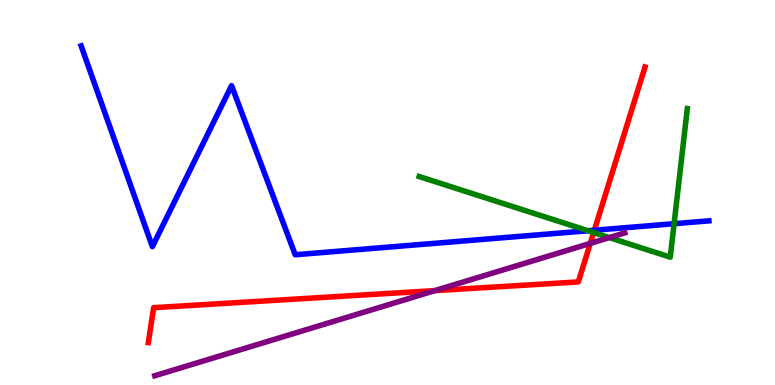[{'lines': ['blue', 'red'], 'intersections': [{'x': 7.67, 'y': 4.02}]}, {'lines': ['green', 'red'], 'intersections': [{'x': 7.66, 'y': 3.96}]}, {'lines': ['purple', 'red'], 'intersections': [{'x': 5.61, 'y': 2.45}, {'x': 7.62, 'y': 3.68}]}, {'lines': ['blue', 'green'], 'intersections': [{'x': 7.59, 'y': 4.01}, {'x': 8.7, 'y': 4.19}]}, {'lines': ['blue', 'purple'], 'intersections': []}, {'lines': ['green', 'purple'], 'intersections': [{'x': 7.86, 'y': 3.83}]}]